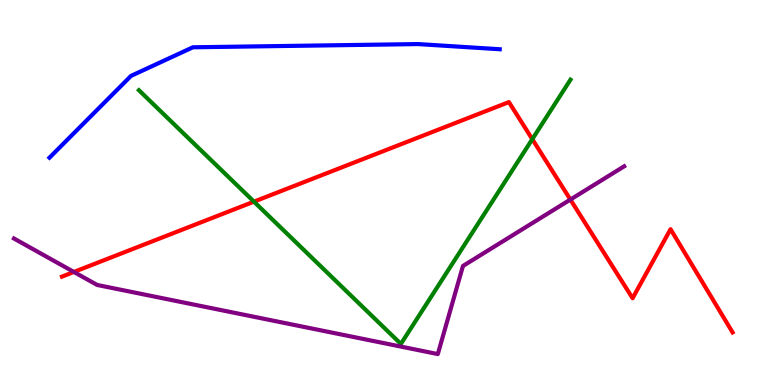[{'lines': ['blue', 'red'], 'intersections': []}, {'lines': ['green', 'red'], 'intersections': [{'x': 3.28, 'y': 4.76}, {'x': 6.87, 'y': 6.39}]}, {'lines': ['purple', 'red'], 'intersections': [{'x': 0.953, 'y': 2.94}, {'x': 7.36, 'y': 4.82}]}, {'lines': ['blue', 'green'], 'intersections': []}, {'lines': ['blue', 'purple'], 'intersections': []}, {'lines': ['green', 'purple'], 'intersections': []}]